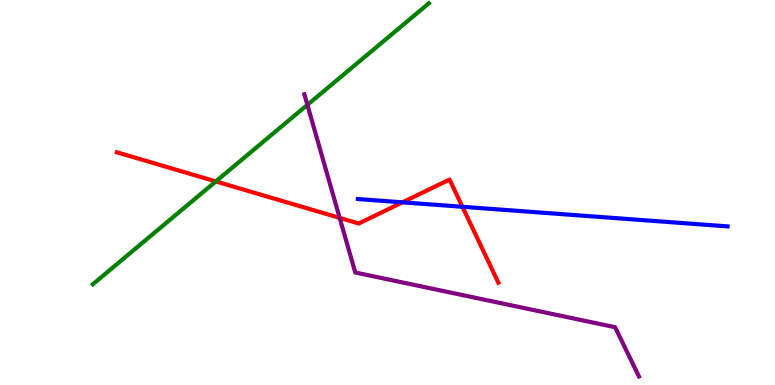[{'lines': ['blue', 'red'], 'intersections': [{'x': 5.19, 'y': 4.74}, {'x': 5.97, 'y': 4.63}]}, {'lines': ['green', 'red'], 'intersections': [{'x': 2.78, 'y': 5.29}]}, {'lines': ['purple', 'red'], 'intersections': [{'x': 4.38, 'y': 4.34}]}, {'lines': ['blue', 'green'], 'intersections': []}, {'lines': ['blue', 'purple'], 'intersections': []}, {'lines': ['green', 'purple'], 'intersections': [{'x': 3.97, 'y': 7.28}]}]